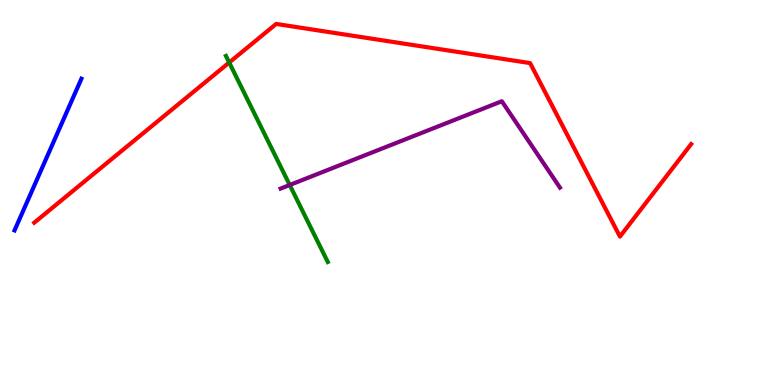[{'lines': ['blue', 'red'], 'intersections': []}, {'lines': ['green', 'red'], 'intersections': [{'x': 2.96, 'y': 8.38}]}, {'lines': ['purple', 'red'], 'intersections': []}, {'lines': ['blue', 'green'], 'intersections': []}, {'lines': ['blue', 'purple'], 'intersections': []}, {'lines': ['green', 'purple'], 'intersections': [{'x': 3.74, 'y': 5.2}]}]